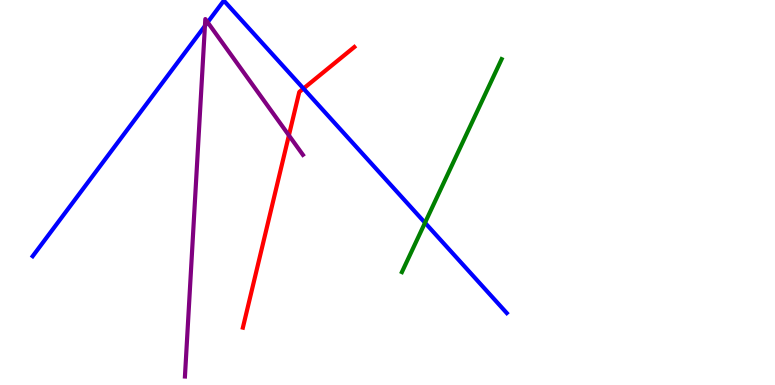[{'lines': ['blue', 'red'], 'intersections': [{'x': 3.92, 'y': 7.7}]}, {'lines': ['green', 'red'], 'intersections': []}, {'lines': ['purple', 'red'], 'intersections': [{'x': 3.73, 'y': 6.48}]}, {'lines': ['blue', 'green'], 'intersections': [{'x': 5.48, 'y': 4.21}]}, {'lines': ['blue', 'purple'], 'intersections': [{'x': 2.64, 'y': 9.33}, {'x': 2.68, 'y': 9.42}]}, {'lines': ['green', 'purple'], 'intersections': []}]